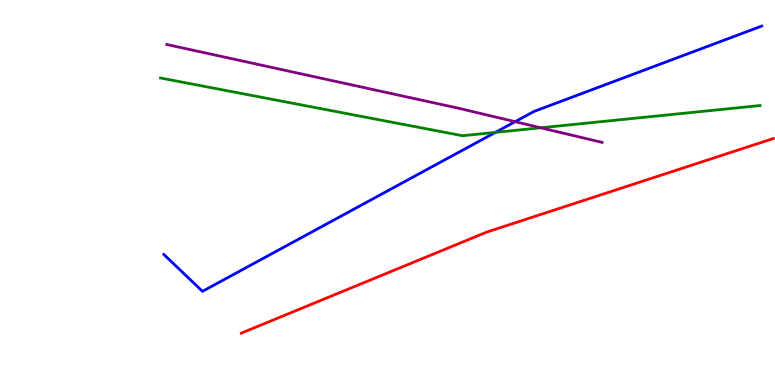[{'lines': ['blue', 'red'], 'intersections': []}, {'lines': ['green', 'red'], 'intersections': []}, {'lines': ['purple', 'red'], 'intersections': []}, {'lines': ['blue', 'green'], 'intersections': [{'x': 6.39, 'y': 6.56}]}, {'lines': ['blue', 'purple'], 'intersections': [{'x': 6.65, 'y': 6.84}]}, {'lines': ['green', 'purple'], 'intersections': [{'x': 6.98, 'y': 6.68}]}]